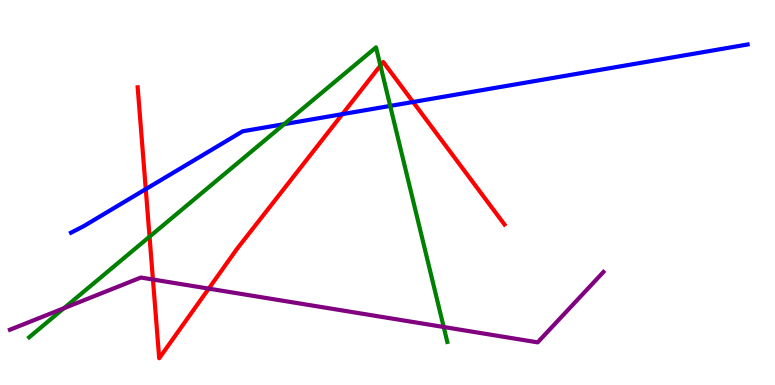[{'lines': ['blue', 'red'], 'intersections': [{'x': 1.88, 'y': 5.09}, {'x': 4.42, 'y': 7.04}, {'x': 5.33, 'y': 7.35}]}, {'lines': ['green', 'red'], 'intersections': [{'x': 1.93, 'y': 3.85}, {'x': 4.91, 'y': 8.3}]}, {'lines': ['purple', 'red'], 'intersections': [{'x': 1.97, 'y': 2.74}, {'x': 2.69, 'y': 2.5}]}, {'lines': ['blue', 'green'], 'intersections': [{'x': 3.67, 'y': 6.78}, {'x': 5.03, 'y': 7.25}]}, {'lines': ['blue', 'purple'], 'intersections': []}, {'lines': ['green', 'purple'], 'intersections': [{'x': 0.825, 'y': 1.99}, {'x': 5.73, 'y': 1.51}]}]